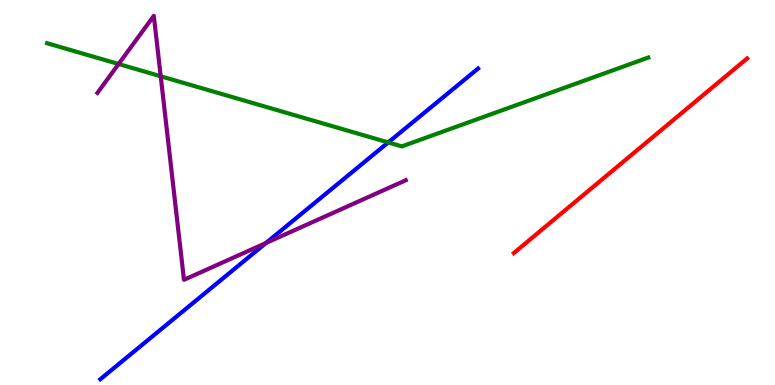[{'lines': ['blue', 'red'], 'intersections': []}, {'lines': ['green', 'red'], 'intersections': []}, {'lines': ['purple', 'red'], 'intersections': []}, {'lines': ['blue', 'green'], 'intersections': [{'x': 5.01, 'y': 6.3}]}, {'lines': ['blue', 'purple'], 'intersections': [{'x': 3.43, 'y': 3.69}]}, {'lines': ['green', 'purple'], 'intersections': [{'x': 1.53, 'y': 8.34}, {'x': 2.07, 'y': 8.02}]}]